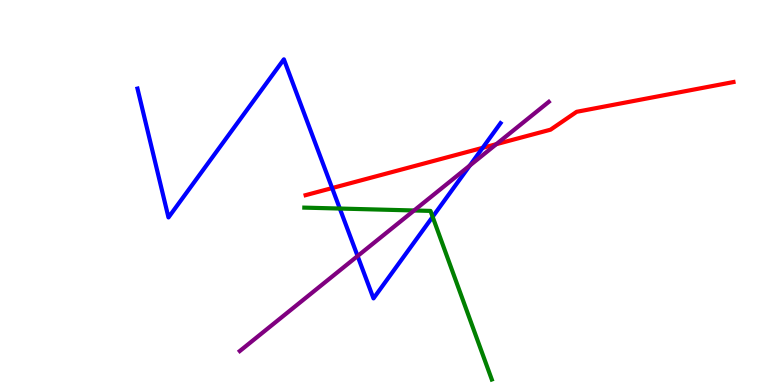[{'lines': ['blue', 'red'], 'intersections': [{'x': 4.29, 'y': 5.11}, {'x': 6.23, 'y': 6.16}]}, {'lines': ['green', 'red'], 'intersections': []}, {'lines': ['purple', 'red'], 'intersections': [{'x': 6.4, 'y': 6.26}]}, {'lines': ['blue', 'green'], 'intersections': [{'x': 4.38, 'y': 4.58}, {'x': 5.58, 'y': 4.37}]}, {'lines': ['blue', 'purple'], 'intersections': [{'x': 4.61, 'y': 3.35}, {'x': 6.06, 'y': 5.7}]}, {'lines': ['green', 'purple'], 'intersections': [{'x': 5.34, 'y': 4.53}]}]